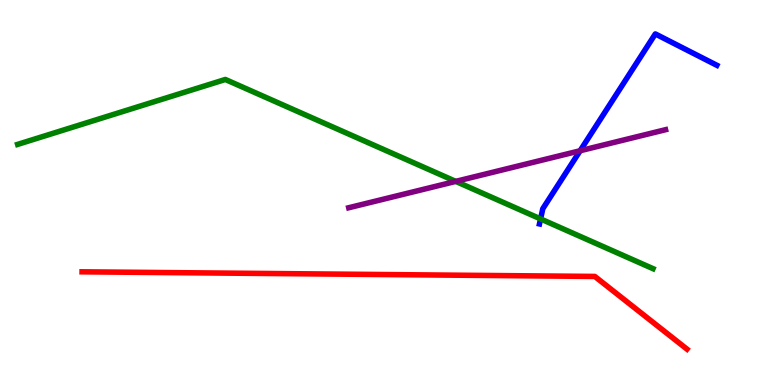[{'lines': ['blue', 'red'], 'intersections': []}, {'lines': ['green', 'red'], 'intersections': []}, {'lines': ['purple', 'red'], 'intersections': []}, {'lines': ['blue', 'green'], 'intersections': [{'x': 6.98, 'y': 4.31}]}, {'lines': ['blue', 'purple'], 'intersections': [{'x': 7.49, 'y': 6.08}]}, {'lines': ['green', 'purple'], 'intersections': [{'x': 5.88, 'y': 5.29}]}]